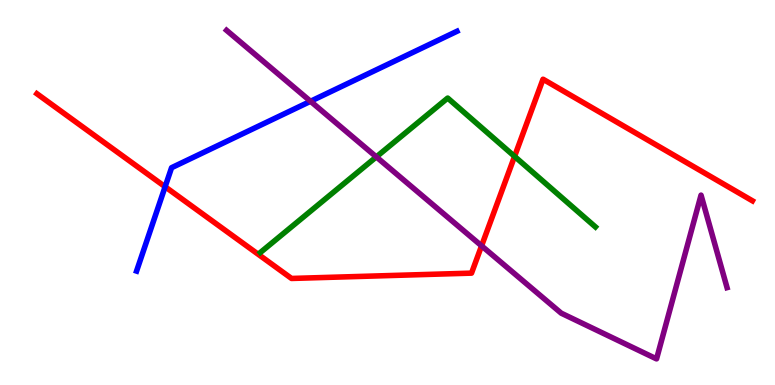[{'lines': ['blue', 'red'], 'intersections': [{'x': 2.13, 'y': 5.15}]}, {'lines': ['green', 'red'], 'intersections': [{'x': 6.64, 'y': 5.94}]}, {'lines': ['purple', 'red'], 'intersections': [{'x': 6.21, 'y': 3.61}]}, {'lines': ['blue', 'green'], 'intersections': []}, {'lines': ['blue', 'purple'], 'intersections': [{'x': 4.01, 'y': 7.37}]}, {'lines': ['green', 'purple'], 'intersections': [{'x': 4.86, 'y': 5.92}]}]